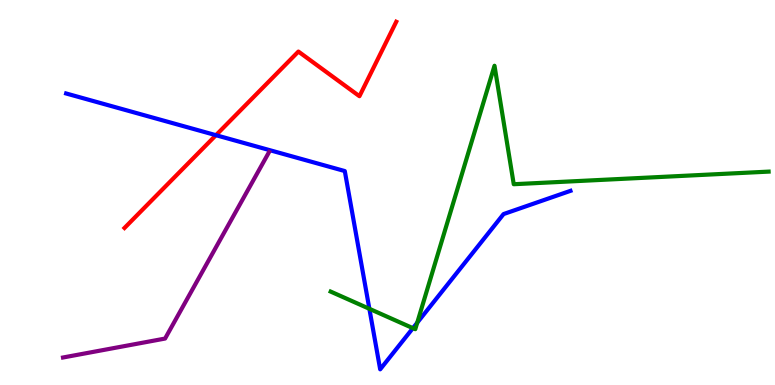[{'lines': ['blue', 'red'], 'intersections': [{'x': 2.79, 'y': 6.49}]}, {'lines': ['green', 'red'], 'intersections': []}, {'lines': ['purple', 'red'], 'intersections': []}, {'lines': ['blue', 'green'], 'intersections': [{'x': 4.77, 'y': 1.98}, {'x': 5.33, 'y': 1.48}, {'x': 5.38, 'y': 1.62}]}, {'lines': ['blue', 'purple'], 'intersections': []}, {'lines': ['green', 'purple'], 'intersections': []}]